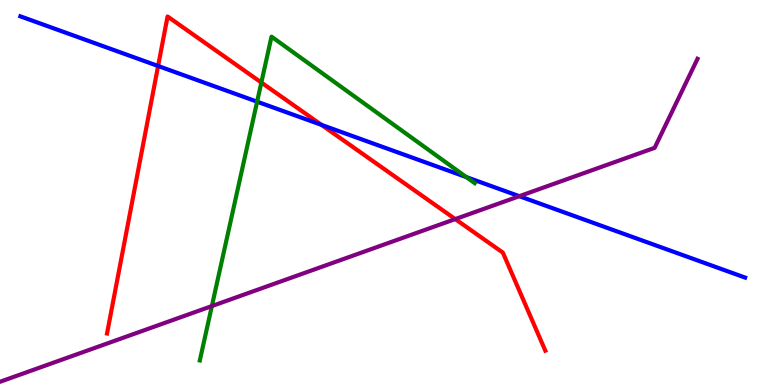[{'lines': ['blue', 'red'], 'intersections': [{'x': 2.04, 'y': 8.29}, {'x': 4.15, 'y': 6.76}]}, {'lines': ['green', 'red'], 'intersections': [{'x': 3.37, 'y': 7.86}]}, {'lines': ['purple', 'red'], 'intersections': [{'x': 5.87, 'y': 4.31}]}, {'lines': ['blue', 'green'], 'intersections': [{'x': 3.32, 'y': 7.36}, {'x': 6.02, 'y': 5.4}]}, {'lines': ['blue', 'purple'], 'intersections': [{'x': 6.7, 'y': 4.9}]}, {'lines': ['green', 'purple'], 'intersections': [{'x': 2.73, 'y': 2.05}]}]